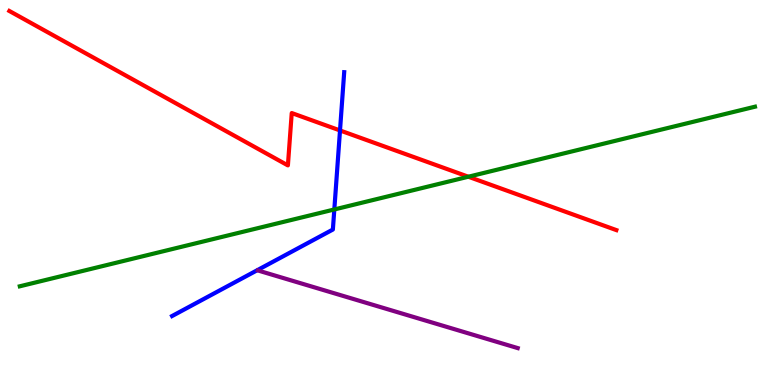[{'lines': ['blue', 'red'], 'intersections': [{'x': 4.39, 'y': 6.61}]}, {'lines': ['green', 'red'], 'intersections': [{'x': 6.04, 'y': 5.41}]}, {'lines': ['purple', 'red'], 'intersections': []}, {'lines': ['blue', 'green'], 'intersections': [{'x': 4.31, 'y': 4.56}]}, {'lines': ['blue', 'purple'], 'intersections': []}, {'lines': ['green', 'purple'], 'intersections': []}]